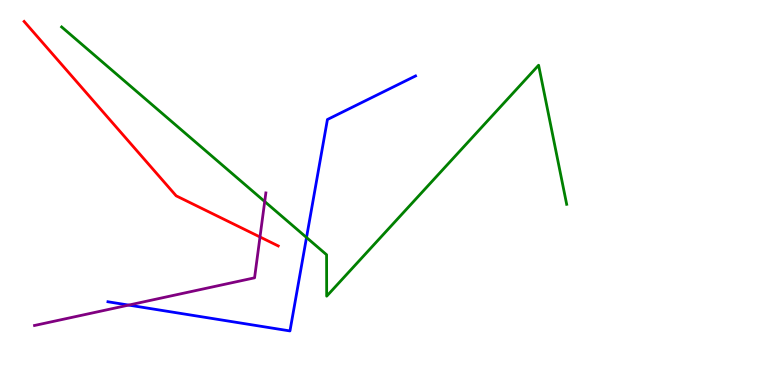[{'lines': ['blue', 'red'], 'intersections': []}, {'lines': ['green', 'red'], 'intersections': []}, {'lines': ['purple', 'red'], 'intersections': [{'x': 3.35, 'y': 3.84}]}, {'lines': ['blue', 'green'], 'intersections': [{'x': 3.96, 'y': 3.83}]}, {'lines': ['blue', 'purple'], 'intersections': [{'x': 1.66, 'y': 2.08}]}, {'lines': ['green', 'purple'], 'intersections': [{'x': 3.42, 'y': 4.76}]}]